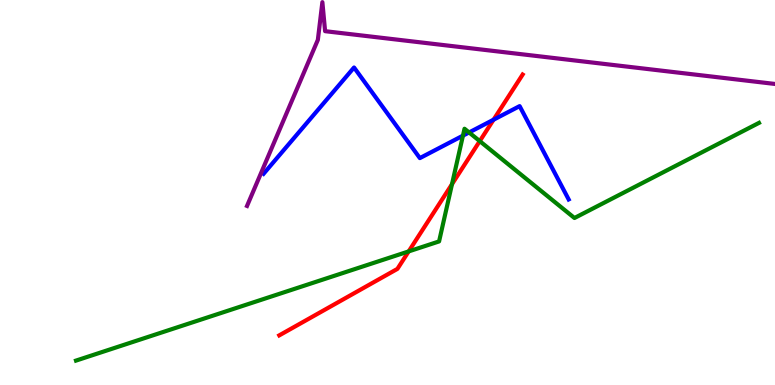[{'lines': ['blue', 'red'], 'intersections': [{'x': 6.37, 'y': 6.89}]}, {'lines': ['green', 'red'], 'intersections': [{'x': 5.27, 'y': 3.47}, {'x': 5.83, 'y': 5.22}, {'x': 6.19, 'y': 6.33}]}, {'lines': ['purple', 'red'], 'intersections': []}, {'lines': ['blue', 'green'], 'intersections': [{'x': 5.97, 'y': 6.48}, {'x': 6.05, 'y': 6.56}]}, {'lines': ['blue', 'purple'], 'intersections': []}, {'lines': ['green', 'purple'], 'intersections': []}]